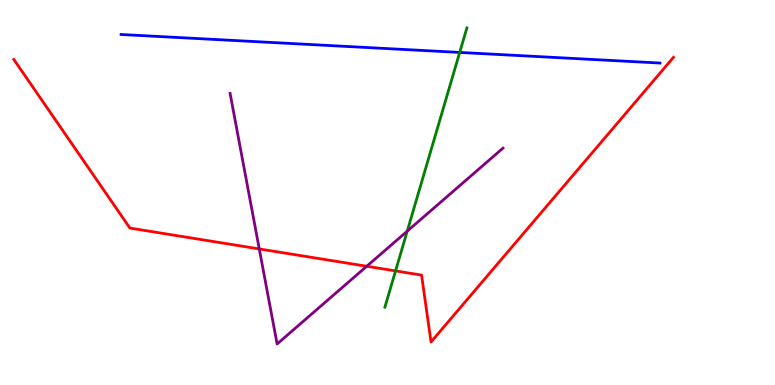[{'lines': ['blue', 'red'], 'intersections': []}, {'lines': ['green', 'red'], 'intersections': [{'x': 5.1, 'y': 2.96}]}, {'lines': ['purple', 'red'], 'intersections': [{'x': 3.35, 'y': 3.53}, {'x': 4.73, 'y': 3.08}]}, {'lines': ['blue', 'green'], 'intersections': [{'x': 5.93, 'y': 8.64}]}, {'lines': ['blue', 'purple'], 'intersections': []}, {'lines': ['green', 'purple'], 'intersections': [{'x': 5.25, 'y': 4.0}]}]